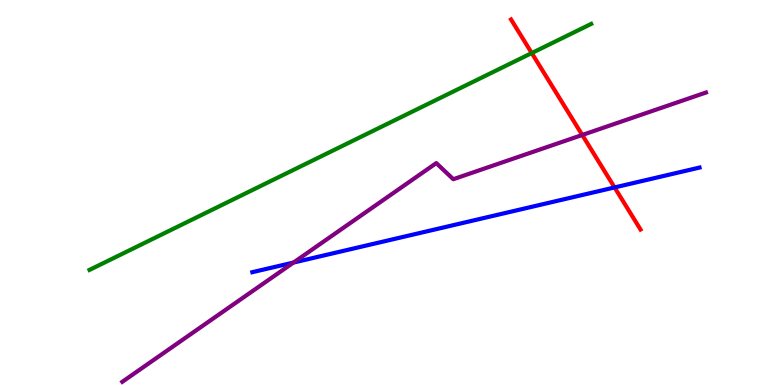[{'lines': ['blue', 'red'], 'intersections': [{'x': 7.93, 'y': 5.13}]}, {'lines': ['green', 'red'], 'intersections': [{'x': 6.86, 'y': 8.62}]}, {'lines': ['purple', 'red'], 'intersections': [{'x': 7.51, 'y': 6.49}]}, {'lines': ['blue', 'green'], 'intersections': []}, {'lines': ['blue', 'purple'], 'intersections': [{'x': 3.79, 'y': 3.18}]}, {'lines': ['green', 'purple'], 'intersections': []}]